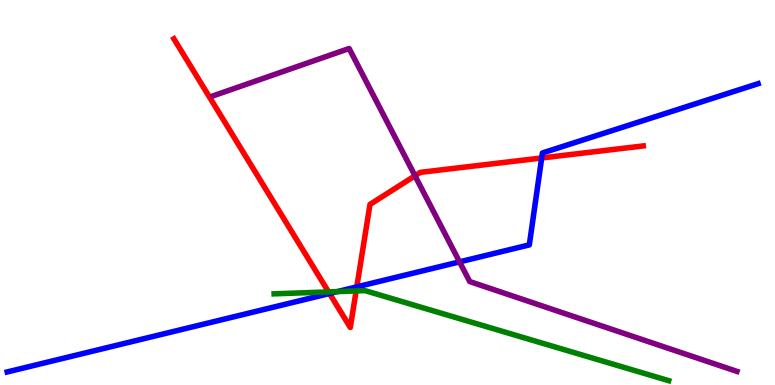[{'lines': ['blue', 'red'], 'intersections': [{'x': 4.25, 'y': 2.38}, {'x': 4.6, 'y': 2.55}, {'x': 6.99, 'y': 5.9}]}, {'lines': ['green', 'red'], 'intersections': [{'x': 4.24, 'y': 2.42}, {'x': 4.6, 'y': 2.44}]}, {'lines': ['purple', 'red'], 'intersections': [{'x': 5.35, 'y': 5.43}]}, {'lines': ['blue', 'green'], 'intersections': [{'x': 4.35, 'y': 2.43}]}, {'lines': ['blue', 'purple'], 'intersections': [{'x': 5.93, 'y': 3.2}]}, {'lines': ['green', 'purple'], 'intersections': []}]